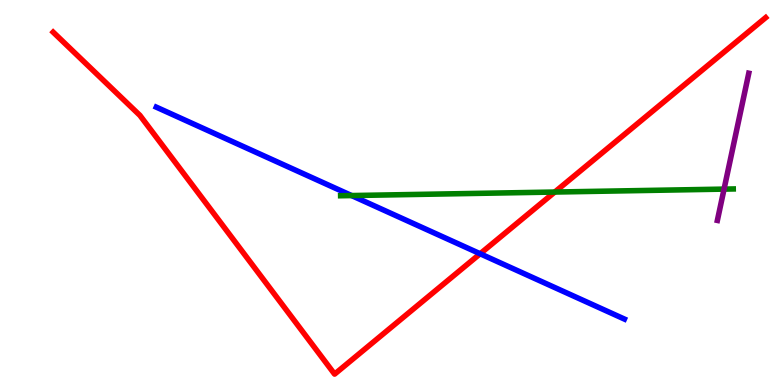[{'lines': ['blue', 'red'], 'intersections': [{'x': 6.2, 'y': 3.41}]}, {'lines': ['green', 'red'], 'intersections': [{'x': 7.16, 'y': 5.01}]}, {'lines': ['purple', 'red'], 'intersections': []}, {'lines': ['blue', 'green'], 'intersections': [{'x': 4.54, 'y': 4.92}]}, {'lines': ['blue', 'purple'], 'intersections': []}, {'lines': ['green', 'purple'], 'intersections': [{'x': 9.34, 'y': 5.09}]}]